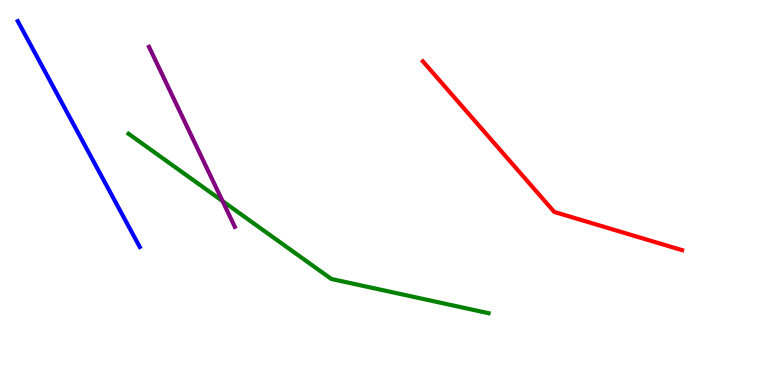[{'lines': ['blue', 'red'], 'intersections': []}, {'lines': ['green', 'red'], 'intersections': []}, {'lines': ['purple', 'red'], 'intersections': []}, {'lines': ['blue', 'green'], 'intersections': []}, {'lines': ['blue', 'purple'], 'intersections': []}, {'lines': ['green', 'purple'], 'intersections': [{'x': 2.87, 'y': 4.78}]}]